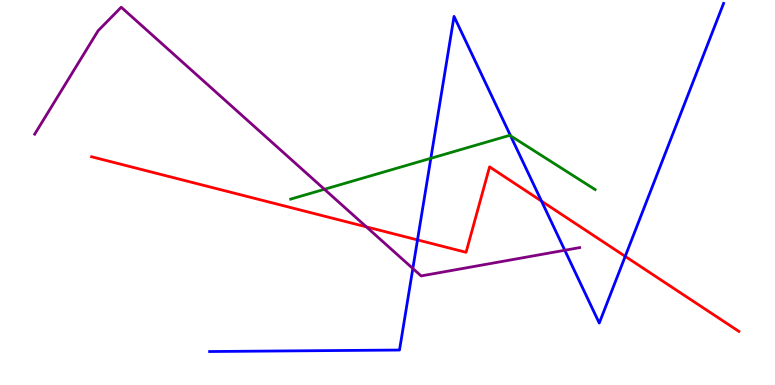[{'lines': ['blue', 'red'], 'intersections': [{'x': 5.39, 'y': 3.77}, {'x': 6.99, 'y': 4.78}, {'x': 8.07, 'y': 3.34}]}, {'lines': ['green', 'red'], 'intersections': []}, {'lines': ['purple', 'red'], 'intersections': [{'x': 4.73, 'y': 4.11}]}, {'lines': ['blue', 'green'], 'intersections': [{'x': 5.56, 'y': 5.89}, {'x': 6.59, 'y': 6.47}]}, {'lines': ['blue', 'purple'], 'intersections': [{'x': 5.33, 'y': 3.03}, {'x': 7.29, 'y': 3.5}]}, {'lines': ['green', 'purple'], 'intersections': [{'x': 4.19, 'y': 5.08}]}]